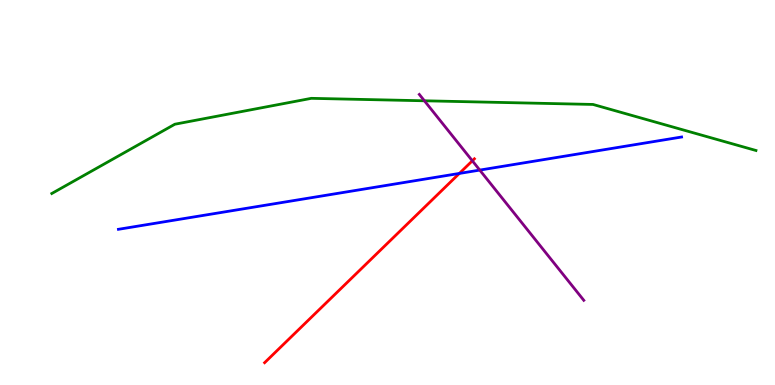[{'lines': ['blue', 'red'], 'intersections': [{'x': 5.93, 'y': 5.5}]}, {'lines': ['green', 'red'], 'intersections': []}, {'lines': ['purple', 'red'], 'intersections': [{'x': 6.09, 'y': 5.82}]}, {'lines': ['blue', 'green'], 'intersections': []}, {'lines': ['blue', 'purple'], 'intersections': [{'x': 6.19, 'y': 5.58}]}, {'lines': ['green', 'purple'], 'intersections': [{'x': 5.48, 'y': 7.38}]}]